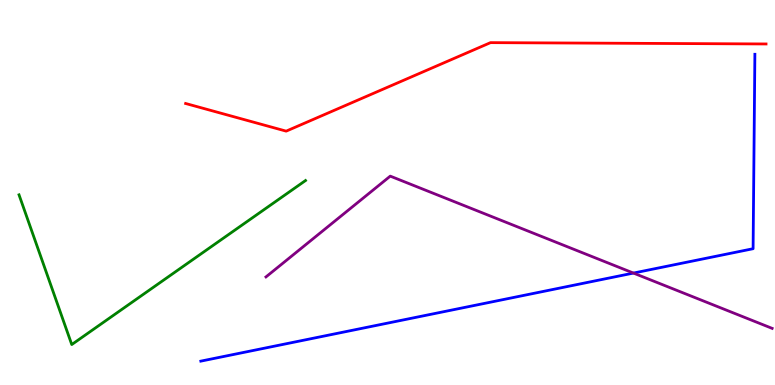[{'lines': ['blue', 'red'], 'intersections': []}, {'lines': ['green', 'red'], 'intersections': []}, {'lines': ['purple', 'red'], 'intersections': []}, {'lines': ['blue', 'green'], 'intersections': []}, {'lines': ['blue', 'purple'], 'intersections': [{'x': 8.17, 'y': 2.91}]}, {'lines': ['green', 'purple'], 'intersections': []}]